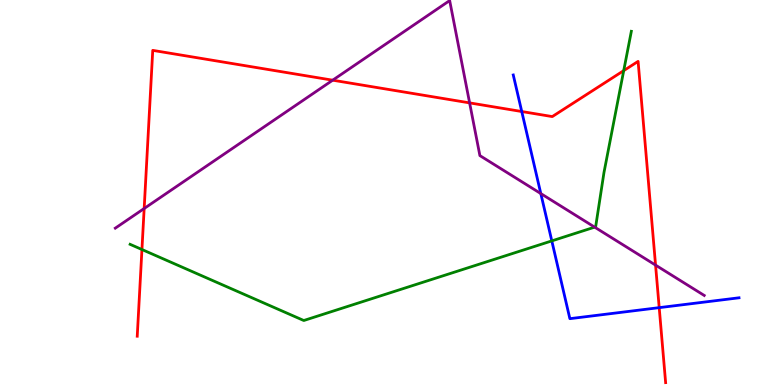[{'lines': ['blue', 'red'], 'intersections': [{'x': 6.73, 'y': 7.1}, {'x': 8.51, 'y': 2.01}]}, {'lines': ['green', 'red'], 'intersections': [{'x': 1.83, 'y': 3.52}, {'x': 8.05, 'y': 8.17}]}, {'lines': ['purple', 'red'], 'intersections': [{'x': 1.86, 'y': 4.58}, {'x': 4.29, 'y': 7.92}, {'x': 6.06, 'y': 7.33}, {'x': 8.46, 'y': 3.11}]}, {'lines': ['blue', 'green'], 'intersections': [{'x': 7.12, 'y': 3.74}]}, {'lines': ['blue', 'purple'], 'intersections': [{'x': 6.98, 'y': 4.97}]}, {'lines': ['green', 'purple'], 'intersections': [{'x': 7.67, 'y': 4.1}]}]